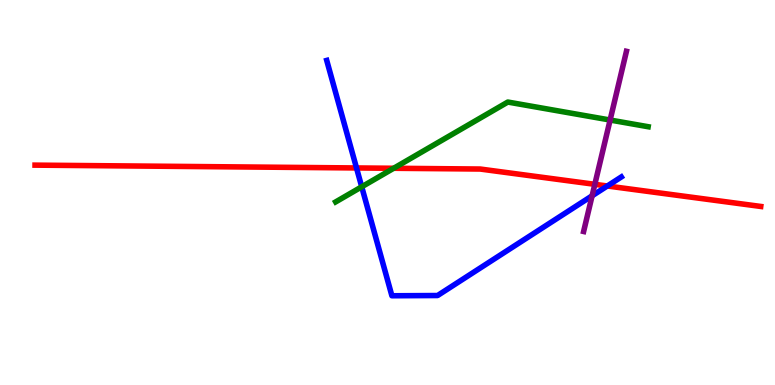[{'lines': ['blue', 'red'], 'intersections': [{'x': 4.6, 'y': 5.64}, {'x': 7.84, 'y': 5.17}]}, {'lines': ['green', 'red'], 'intersections': [{'x': 5.08, 'y': 5.63}]}, {'lines': ['purple', 'red'], 'intersections': [{'x': 7.68, 'y': 5.21}]}, {'lines': ['blue', 'green'], 'intersections': [{'x': 4.67, 'y': 5.15}]}, {'lines': ['blue', 'purple'], 'intersections': [{'x': 7.64, 'y': 4.91}]}, {'lines': ['green', 'purple'], 'intersections': [{'x': 7.87, 'y': 6.88}]}]